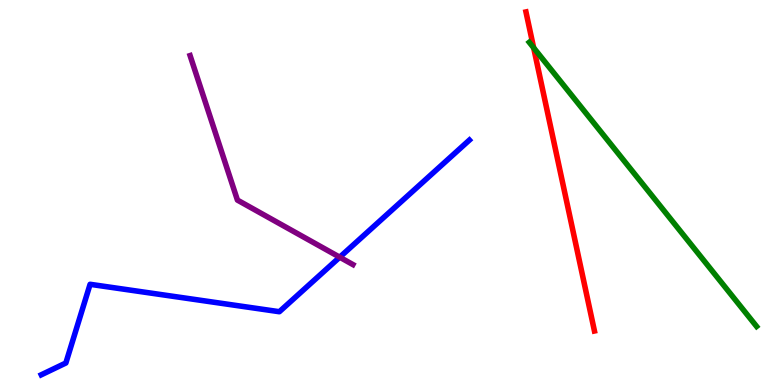[{'lines': ['blue', 'red'], 'intersections': []}, {'lines': ['green', 'red'], 'intersections': [{'x': 6.89, 'y': 8.76}]}, {'lines': ['purple', 'red'], 'intersections': []}, {'lines': ['blue', 'green'], 'intersections': []}, {'lines': ['blue', 'purple'], 'intersections': [{'x': 4.38, 'y': 3.32}]}, {'lines': ['green', 'purple'], 'intersections': []}]